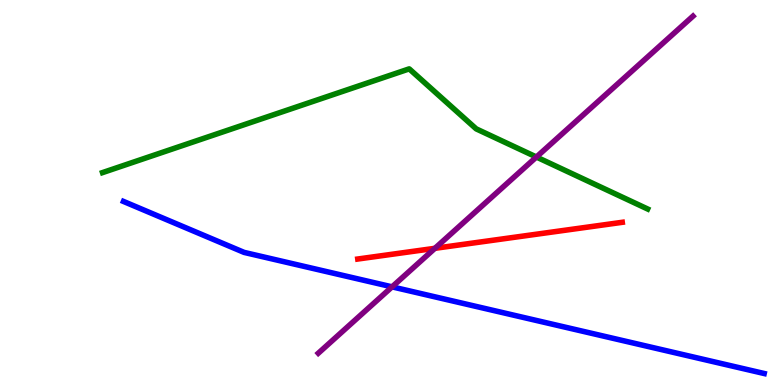[{'lines': ['blue', 'red'], 'intersections': []}, {'lines': ['green', 'red'], 'intersections': []}, {'lines': ['purple', 'red'], 'intersections': [{'x': 5.61, 'y': 3.55}]}, {'lines': ['blue', 'green'], 'intersections': []}, {'lines': ['blue', 'purple'], 'intersections': [{'x': 5.06, 'y': 2.55}]}, {'lines': ['green', 'purple'], 'intersections': [{'x': 6.92, 'y': 5.92}]}]